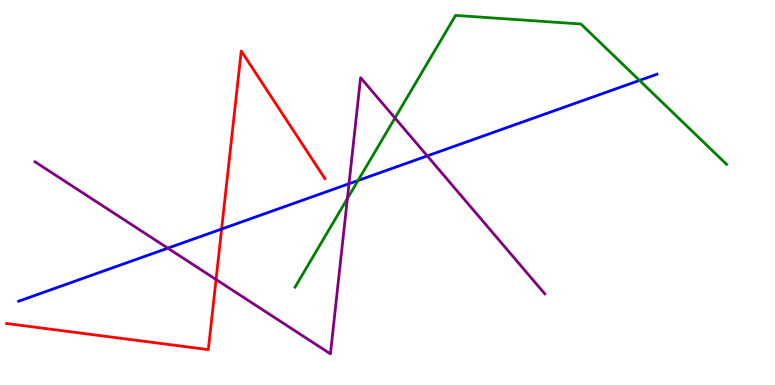[{'lines': ['blue', 'red'], 'intersections': [{'x': 2.86, 'y': 4.05}]}, {'lines': ['green', 'red'], 'intersections': []}, {'lines': ['purple', 'red'], 'intersections': [{'x': 2.79, 'y': 2.74}]}, {'lines': ['blue', 'green'], 'intersections': [{'x': 4.62, 'y': 5.31}, {'x': 8.25, 'y': 7.91}]}, {'lines': ['blue', 'purple'], 'intersections': [{'x': 2.17, 'y': 3.55}, {'x': 4.5, 'y': 5.23}, {'x': 5.51, 'y': 5.95}]}, {'lines': ['green', 'purple'], 'intersections': [{'x': 4.48, 'y': 4.84}, {'x': 5.1, 'y': 6.93}]}]